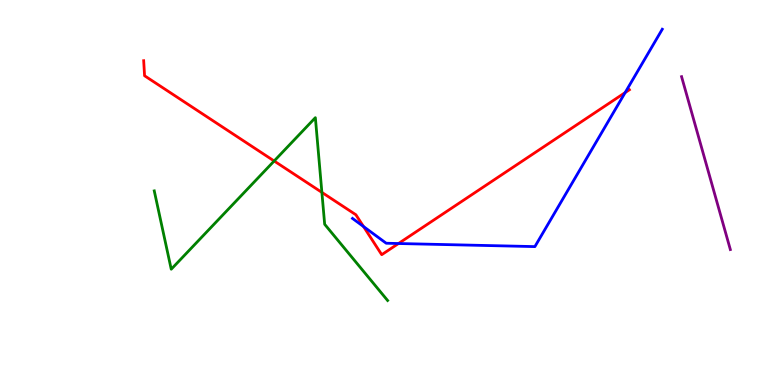[{'lines': ['blue', 'red'], 'intersections': [{'x': 4.69, 'y': 4.12}, {'x': 5.14, 'y': 3.67}, {'x': 8.07, 'y': 7.59}]}, {'lines': ['green', 'red'], 'intersections': [{'x': 3.54, 'y': 5.82}, {'x': 4.15, 'y': 5.0}]}, {'lines': ['purple', 'red'], 'intersections': []}, {'lines': ['blue', 'green'], 'intersections': []}, {'lines': ['blue', 'purple'], 'intersections': []}, {'lines': ['green', 'purple'], 'intersections': []}]